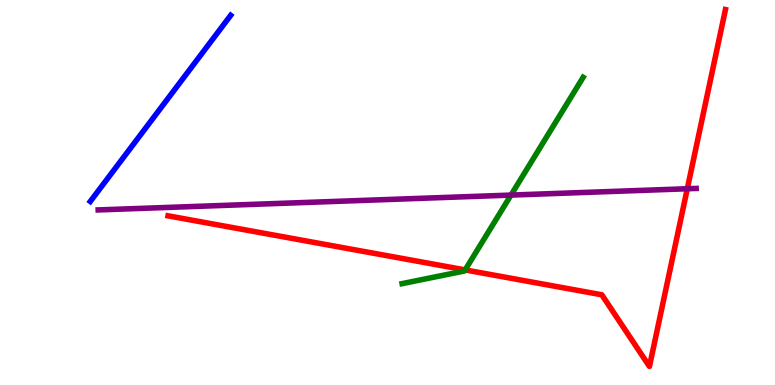[{'lines': ['blue', 'red'], 'intersections': []}, {'lines': ['green', 'red'], 'intersections': [{'x': 6.0, 'y': 2.99}]}, {'lines': ['purple', 'red'], 'intersections': [{'x': 8.87, 'y': 5.1}]}, {'lines': ['blue', 'green'], 'intersections': []}, {'lines': ['blue', 'purple'], 'intersections': []}, {'lines': ['green', 'purple'], 'intersections': [{'x': 6.59, 'y': 4.93}]}]